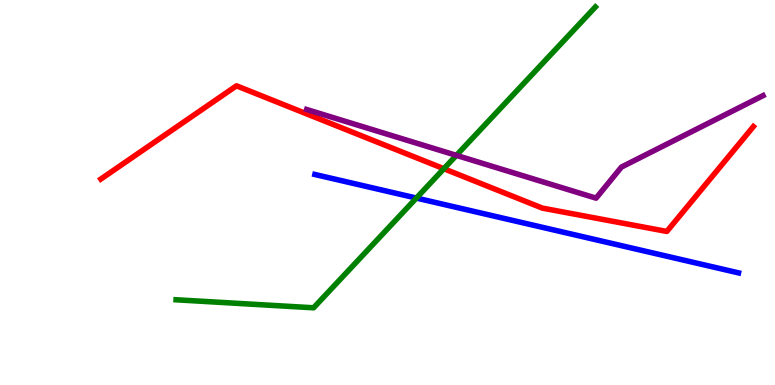[{'lines': ['blue', 'red'], 'intersections': []}, {'lines': ['green', 'red'], 'intersections': [{'x': 5.73, 'y': 5.62}]}, {'lines': ['purple', 'red'], 'intersections': []}, {'lines': ['blue', 'green'], 'intersections': [{'x': 5.37, 'y': 4.86}]}, {'lines': ['blue', 'purple'], 'intersections': []}, {'lines': ['green', 'purple'], 'intersections': [{'x': 5.89, 'y': 5.96}]}]